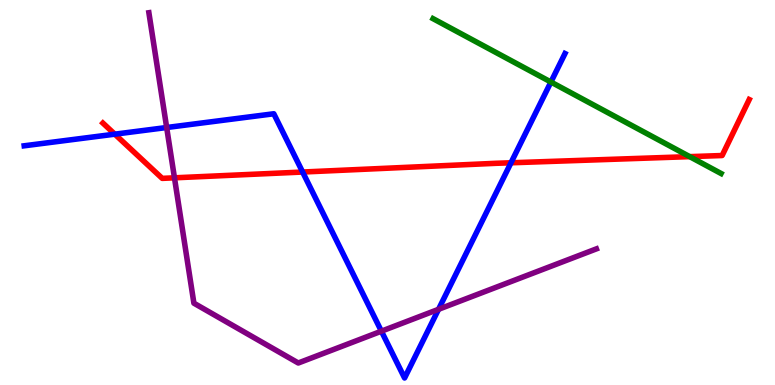[{'lines': ['blue', 'red'], 'intersections': [{'x': 1.48, 'y': 6.52}, {'x': 3.9, 'y': 5.53}, {'x': 6.59, 'y': 5.77}]}, {'lines': ['green', 'red'], 'intersections': [{'x': 8.9, 'y': 5.93}]}, {'lines': ['purple', 'red'], 'intersections': [{'x': 2.25, 'y': 5.38}]}, {'lines': ['blue', 'green'], 'intersections': [{'x': 7.11, 'y': 7.87}]}, {'lines': ['blue', 'purple'], 'intersections': [{'x': 2.15, 'y': 6.69}, {'x': 4.92, 'y': 1.4}, {'x': 5.66, 'y': 1.97}]}, {'lines': ['green', 'purple'], 'intersections': []}]